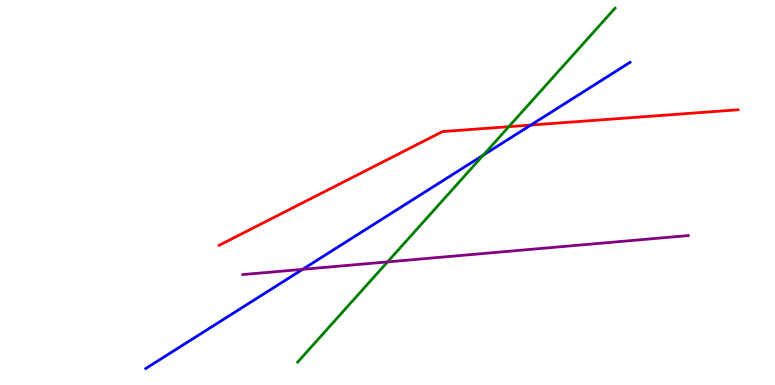[{'lines': ['blue', 'red'], 'intersections': [{'x': 6.85, 'y': 6.75}]}, {'lines': ['green', 'red'], 'intersections': [{'x': 6.56, 'y': 6.71}]}, {'lines': ['purple', 'red'], 'intersections': []}, {'lines': ['blue', 'green'], 'intersections': [{'x': 6.24, 'y': 5.97}]}, {'lines': ['blue', 'purple'], 'intersections': [{'x': 3.91, 'y': 3.0}]}, {'lines': ['green', 'purple'], 'intersections': [{'x': 5.0, 'y': 3.2}]}]